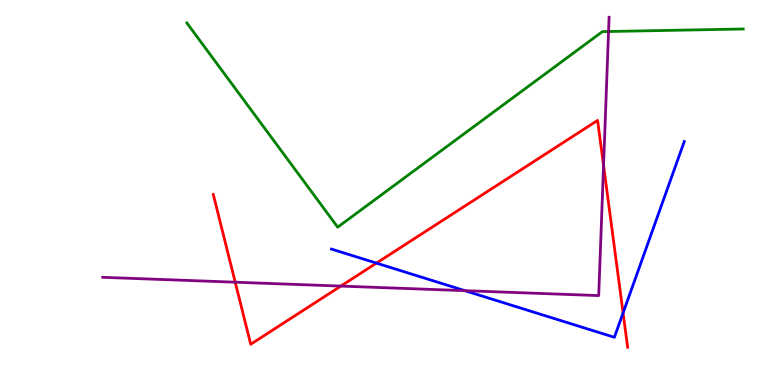[{'lines': ['blue', 'red'], 'intersections': [{'x': 4.86, 'y': 3.17}, {'x': 8.04, 'y': 1.87}]}, {'lines': ['green', 'red'], 'intersections': []}, {'lines': ['purple', 'red'], 'intersections': [{'x': 3.04, 'y': 2.67}, {'x': 4.4, 'y': 2.57}, {'x': 7.79, 'y': 5.7}]}, {'lines': ['blue', 'green'], 'intersections': []}, {'lines': ['blue', 'purple'], 'intersections': [{'x': 6.0, 'y': 2.45}]}, {'lines': ['green', 'purple'], 'intersections': [{'x': 7.85, 'y': 9.18}]}]